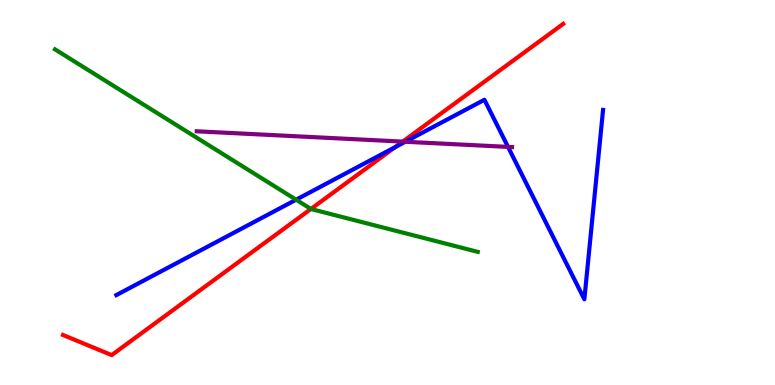[{'lines': ['blue', 'red'], 'intersections': [{'x': 5.1, 'y': 6.18}]}, {'lines': ['green', 'red'], 'intersections': [{'x': 4.01, 'y': 4.57}]}, {'lines': ['purple', 'red'], 'intersections': [{'x': 5.2, 'y': 6.32}]}, {'lines': ['blue', 'green'], 'intersections': [{'x': 3.82, 'y': 4.81}]}, {'lines': ['blue', 'purple'], 'intersections': [{'x': 5.23, 'y': 6.32}, {'x': 6.56, 'y': 6.18}]}, {'lines': ['green', 'purple'], 'intersections': []}]